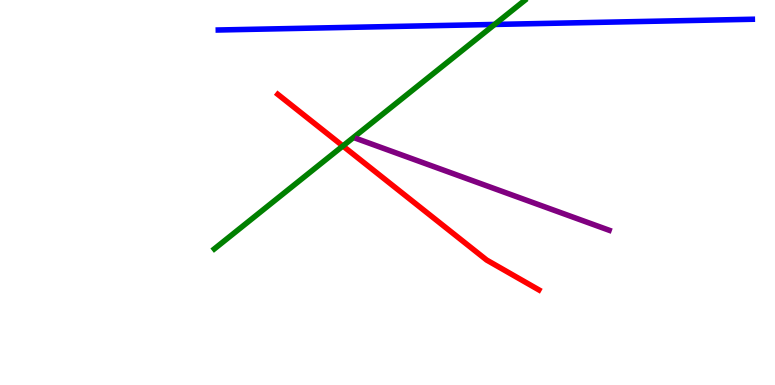[{'lines': ['blue', 'red'], 'intersections': []}, {'lines': ['green', 'red'], 'intersections': [{'x': 4.42, 'y': 6.21}]}, {'lines': ['purple', 'red'], 'intersections': []}, {'lines': ['blue', 'green'], 'intersections': [{'x': 6.38, 'y': 9.37}]}, {'lines': ['blue', 'purple'], 'intersections': []}, {'lines': ['green', 'purple'], 'intersections': []}]